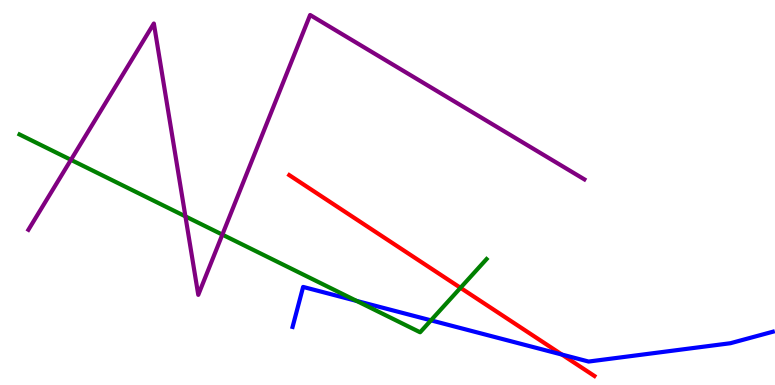[{'lines': ['blue', 'red'], 'intersections': [{'x': 7.25, 'y': 0.791}]}, {'lines': ['green', 'red'], 'intersections': [{'x': 5.94, 'y': 2.52}]}, {'lines': ['purple', 'red'], 'intersections': []}, {'lines': ['blue', 'green'], 'intersections': [{'x': 4.6, 'y': 2.18}, {'x': 5.56, 'y': 1.68}]}, {'lines': ['blue', 'purple'], 'intersections': []}, {'lines': ['green', 'purple'], 'intersections': [{'x': 0.915, 'y': 5.85}, {'x': 2.39, 'y': 4.38}, {'x': 2.87, 'y': 3.91}]}]